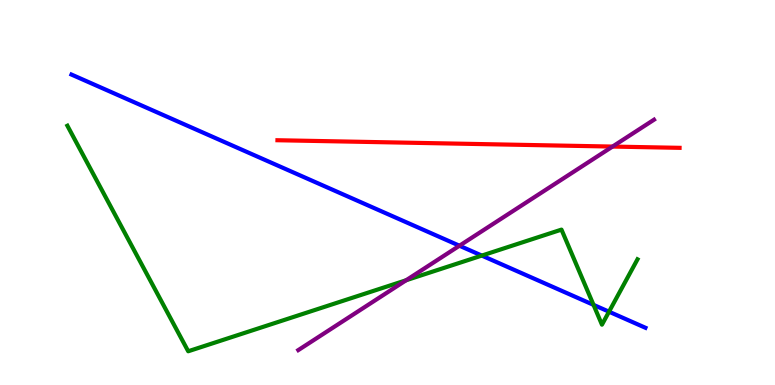[{'lines': ['blue', 'red'], 'intersections': []}, {'lines': ['green', 'red'], 'intersections': []}, {'lines': ['purple', 'red'], 'intersections': [{'x': 7.9, 'y': 6.19}]}, {'lines': ['blue', 'green'], 'intersections': [{'x': 6.22, 'y': 3.36}, {'x': 7.66, 'y': 2.08}, {'x': 7.86, 'y': 1.9}]}, {'lines': ['blue', 'purple'], 'intersections': [{'x': 5.93, 'y': 3.62}]}, {'lines': ['green', 'purple'], 'intersections': [{'x': 5.24, 'y': 2.72}]}]